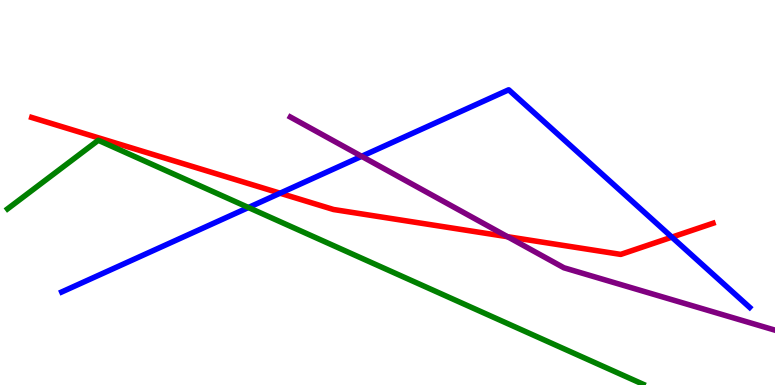[{'lines': ['blue', 'red'], 'intersections': [{'x': 3.61, 'y': 4.98}, {'x': 8.67, 'y': 3.84}]}, {'lines': ['green', 'red'], 'intersections': []}, {'lines': ['purple', 'red'], 'intersections': [{'x': 6.55, 'y': 3.85}]}, {'lines': ['blue', 'green'], 'intersections': [{'x': 3.21, 'y': 4.61}]}, {'lines': ['blue', 'purple'], 'intersections': [{'x': 4.67, 'y': 5.94}]}, {'lines': ['green', 'purple'], 'intersections': []}]